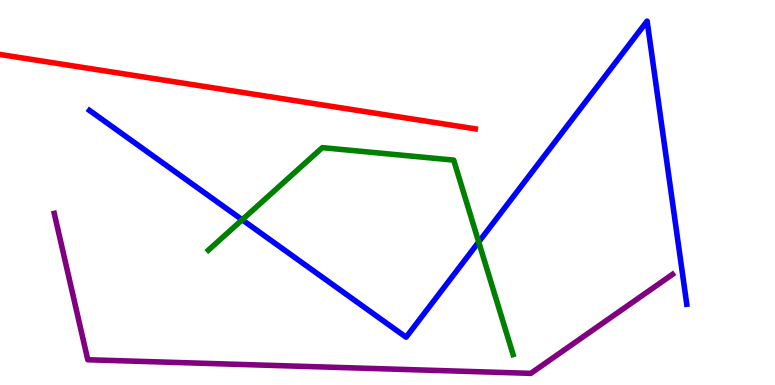[{'lines': ['blue', 'red'], 'intersections': []}, {'lines': ['green', 'red'], 'intersections': []}, {'lines': ['purple', 'red'], 'intersections': []}, {'lines': ['blue', 'green'], 'intersections': [{'x': 3.12, 'y': 4.29}, {'x': 6.18, 'y': 3.71}]}, {'lines': ['blue', 'purple'], 'intersections': []}, {'lines': ['green', 'purple'], 'intersections': []}]